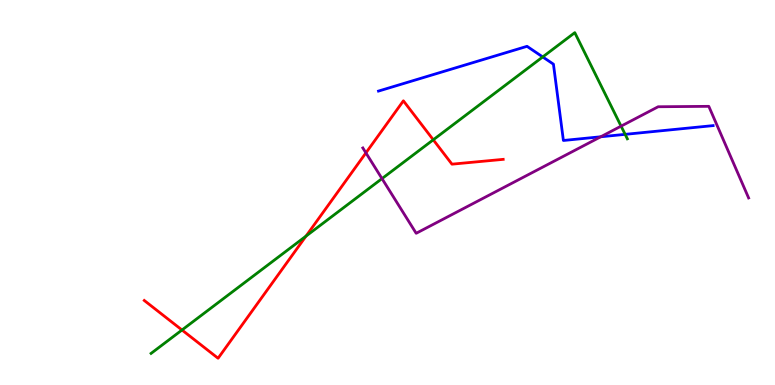[{'lines': ['blue', 'red'], 'intersections': []}, {'lines': ['green', 'red'], 'intersections': [{'x': 2.35, 'y': 1.43}, {'x': 3.95, 'y': 3.87}, {'x': 5.59, 'y': 6.37}]}, {'lines': ['purple', 'red'], 'intersections': [{'x': 4.72, 'y': 6.03}]}, {'lines': ['blue', 'green'], 'intersections': [{'x': 7.0, 'y': 8.52}, {'x': 8.07, 'y': 6.51}]}, {'lines': ['blue', 'purple'], 'intersections': [{'x': 7.75, 'y': 6.45}]}, {'lines': ['green', 'purple'], 'intersections': [{'x': 4.93, 'y': 5.36}, {'x': 8.01, 'y': 6.72}]}]